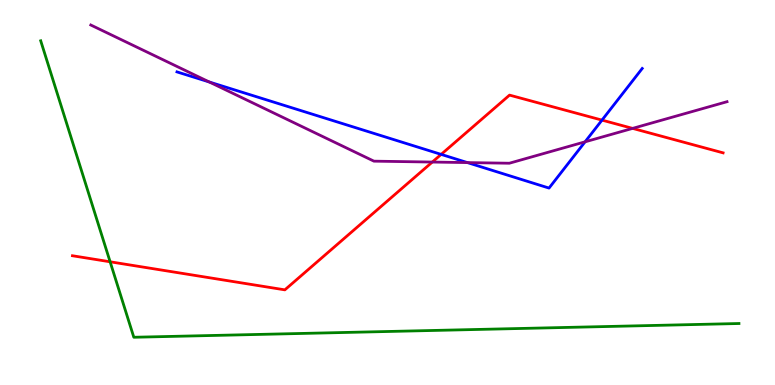[{'lines': ['blue', 'red'], 'intersections': [{'x': 5.69, 'y': 5.99}, {'x': 7.77, 'y': 6.88}]}, {'lines': ['green', 'red'], 'intersections': [{'x': 1.42, 'y': 3.2}]}, {'lines': ['purple', 'red'], 'intersections': [{'x': 5.58, 'y': 5.79}, {'x': 8.16, 'y': 6.67}]}, {'lines': ['blue', 'green'], 'intersections': []}, {'lines': ['blue', 'purple'], 'intersections': [{'x': 2.7, 'y': 7.87}, {'x': 6.03, 'y': 5.78}, {'x': 7.55, 'y': 6.32}]}, {'lines': ['green', 'purple'], 'intersections': []}]